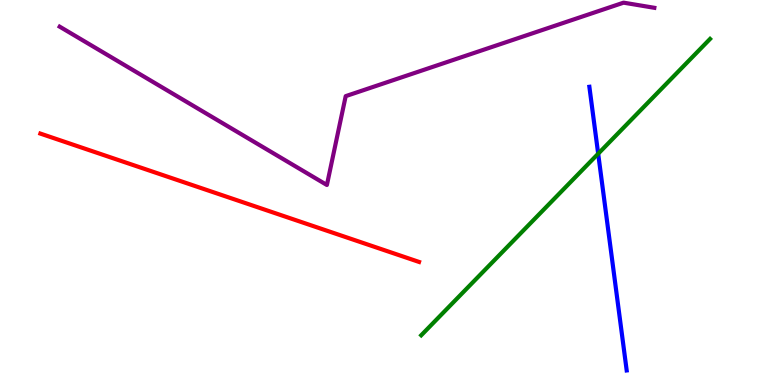[{'lines': ['blue', 'red'], 'intersections': []}, {'lines': ['green', 'red'], 'intersections': []}, {'lines': ['purple', 'red'], 'intersections': []}, {'lines': ['blue', 'green'], 'intersections': [{'x': 7.72, 'y': 6.01}]}, {'lines': ['blue', 'purple'], 'intersections': []}, {'lines': ['green', 'purple'], 'intersections': []}]